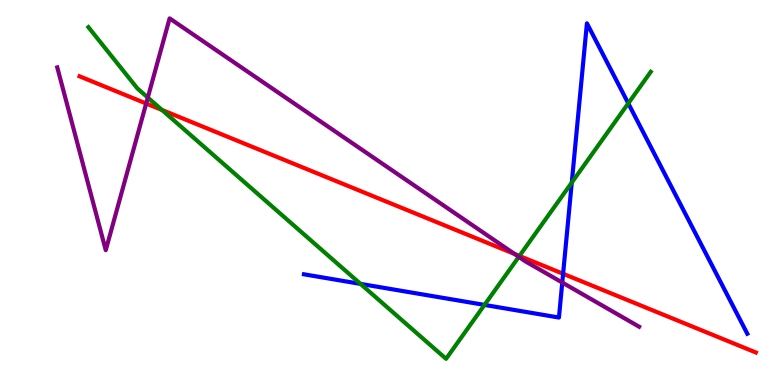[{'lines': ['blue', 'red'], 'intersections': [{'x': 7.27, 'y': 2.89}]}, {'lines': ['green', 'red'], 'intersections': [{'x': 2.09, 'y': 7.14}, {'x': 6.7, 'y': 3.35}]}, {'lines': ['purple', 'red'], 'intersections': [{'x': 1.89, 'y': 7.31}, {'x': 6.64, 'y': 3.41}]}, {'lines': ['blue', 'green'], 'intersections': [{'x': 4.65, 'y': 2.63}, {'x': 6.25, 'y': 2.08}, {'x': 7.38, 'y': 5.26}, {'x': 8.11, 'y': 7.32}]}, {'lines': ['blue', 'purple'], 'intersections': [{'x': 7.26, 'y': 2.66}]}, {'lines': ['green', 'purple'], 'intersections': [{'x': 1.91, 'y': 7.47}, {'x': 6.69, 'y': 3.33}]}]